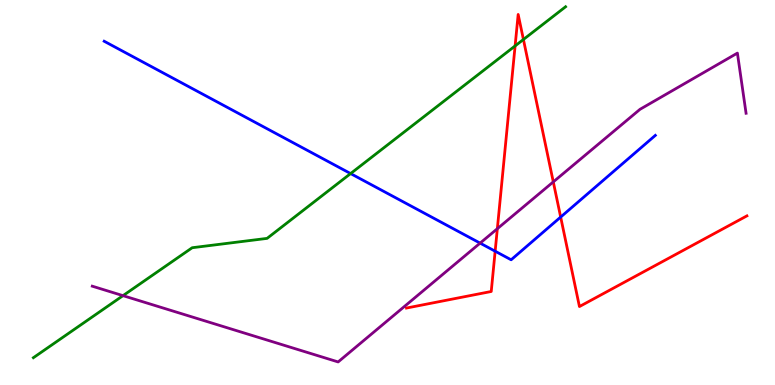[{'lines': ['blue', 'red'], 'intersections': [{'x': 6.39, 'y': 3.48}, {'x': 7.23, 'y': 4.36}]}, {'lines': ['green', 'red'], 'intersections': [{'x': 6.65, 'y': 8.81}, {'x': 6.75, 'y': 8.97}]}, {'lines': ['purple', 'red'], 'intersections': [{'x': 6.42, 'y': 4.06}, {'x': 7.14, 'y': 5.28}]}, {'lines': ['blue', 'green'], 'intersections': [{'x': 4.52, 'y': 5.49}]}, {'lines': ['blue', 'purple'], 'intersections': [{'x': 6.2, 'y': 3.69}]}, {'lines': ['green', 'purple'], 'intersections': [{'x': 1.59, 'y': 2.32}]}]